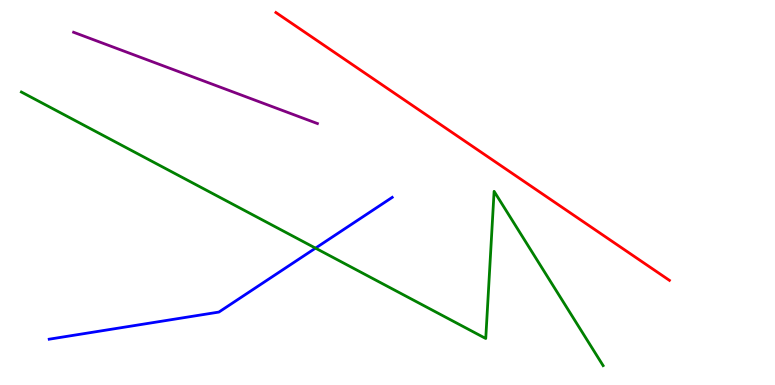[{'lines': ['blue', 'red'], 'intersections': []}, {'lines': ['green', 'red'], 'intersections': []}, {'lines': ['purple', 'red'], 'intersections': []}, {'lines': ['blue', 'green'], 'intersections': [{'x': 4.07, 'y': 3.55}]}, {'lines': ['blue', 'purple'], 'intersections': []}, {'lines': ['green', 'purple'], 'intersections': []}]